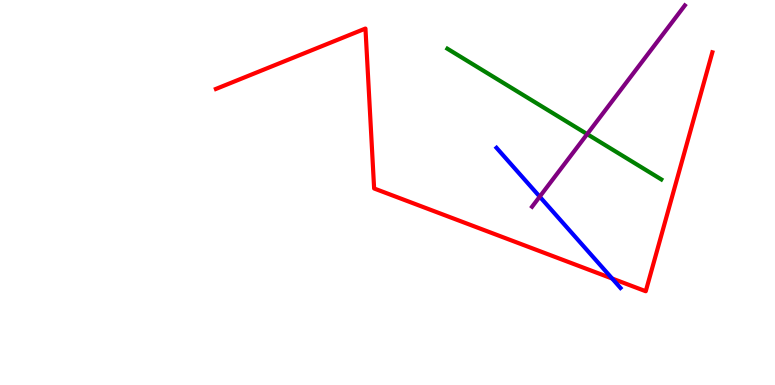[{'lines': ['blue', 'red'], 'intersections': [{'x': 7.9, 'y': 2.77}]}, {'lines': ['green', 'red'], 'intersections': []}, {'lines': ['purple', 'red'], 'intersections': []}, {'lines': ['blue', 'green'], 'intersections': []}, {'lines': ['blue', 'purple'], 'intersections': [{'x': 6.96, 'y': 4.89}]}, {'lines': ['green', 'purple'], 'intersections': [{'x': 7.58, 'y': 6.52}]}]